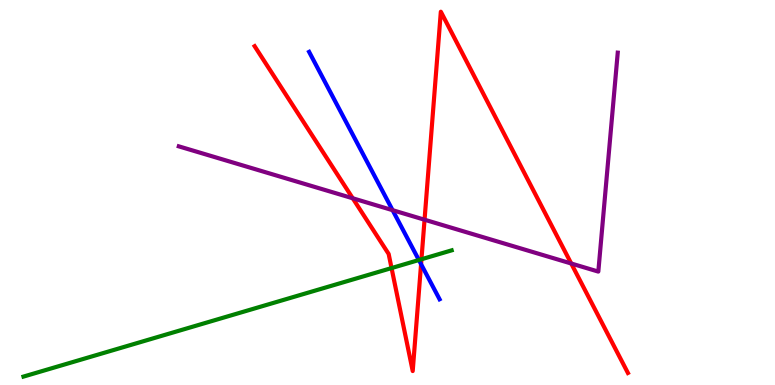[{'lines': ['blue', 'red'], 'intersections': [{'x': 5.43, 'y': 3.14}]}, {'lines': ['green', 'red'], 'intersections': [{'x': 5.05, 'y': 3.04}, {'x': 5.44, 'y': 3.27}]}, {'lines': ['purple', 'red'], 'intersections': [{'x': 4.55, 'y': 4.85}, {'x': 5.48, 'y': 4.29}, {'x': 7.37, 'y': 3.16}]}, {'lines': ['blue', 'green'], 'intersections': [{'x': 5.4, 'y': 3.25}]}, {'lines': ['blue', 'purple'], 'intersections': [{'x': 5.07, 'y': 4.54}]}, {'lines': ['green', 'purple'], 'intersections': []}]